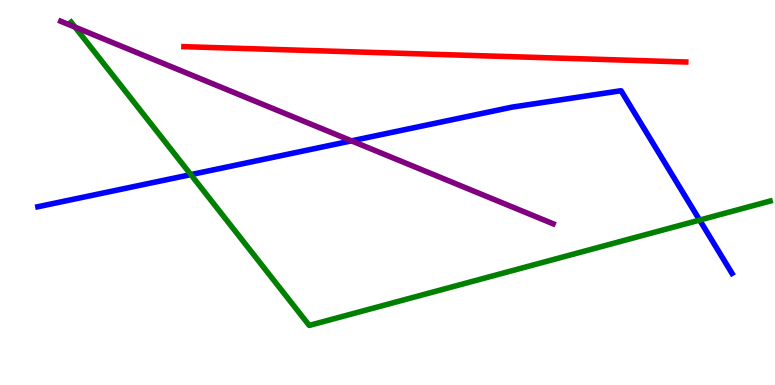[{'lines': ['blue', 'red'], 'intersections': []}, {'lines': ['green', 'red'], 'intersections': []}, {'lines': ['purple', 'red'], 'intersections': []}, {'lines': ['blue', 'green'], 'intersections': [{'x': 2.46, 'y': 5.46}, {'x': 9.03, 'y': 4.28}]}, {'lines': ['blue', 'purple'], 'intersections': [{'x': 4.54, 'y': 6.34}]}, {'lines': ['green', 'purple'], 'intersections': [{'x': 0.968, 'y': 9.29}]}]